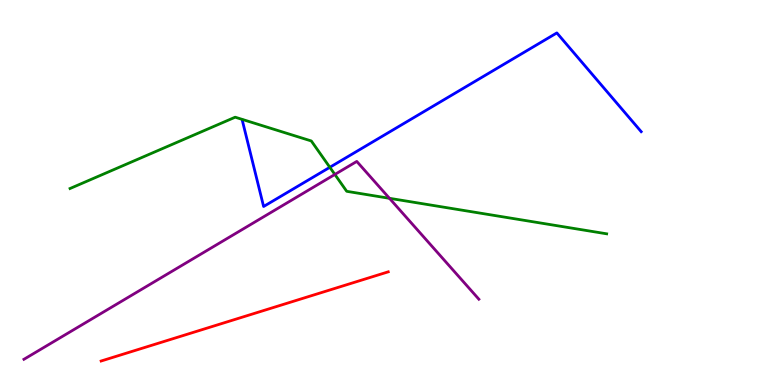[{'lines': ['blue', 'red'], 'intersections': []}, {'lines': ['green', 'red'], 'intersections': []}, {'lines': ['purple', 'red'], 'intersections': []}, {'lines': ['blue', 'green'], 'intersections': [{'x': 4.26, 'y': 5.65}]}, {'lines': ['blue', 'purple'], 'intersections': []}, {'lines': ['green', 'purple'], 'intersections': [{'x': 4.32, 'y': 5.47}, {'x': 5.03, 'y': 4.85}]}]